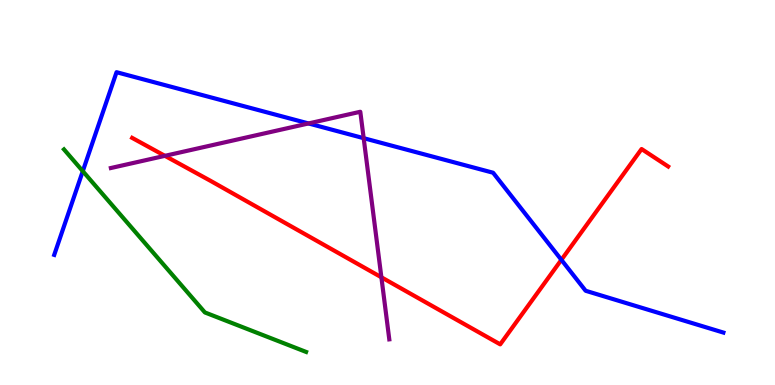[{'lines': ['blue', 'red'], 'intersections': [{'x': 7.24, 'y': 3.25}]}, {'lines': ['green', 'red'], 'intersections': []}, {'lines': ['purple', 'red'], 'intersections': [{'x': 2.13, 'y': 5.95}, {'x': 4.92, 'y': 2.8}]}, {'lines': ['blue', 'green'], 'intersections': [{'x': 1.07, 'y': 5.55}]}, {'lines': ['blue', 'purple'], 'intersections': [{'x': 3.98, 'y': 6.79}, {'x': 4.69, 'y': 6.41}]}, {'lines': ['green', 'purple'], 'intersections': []}]